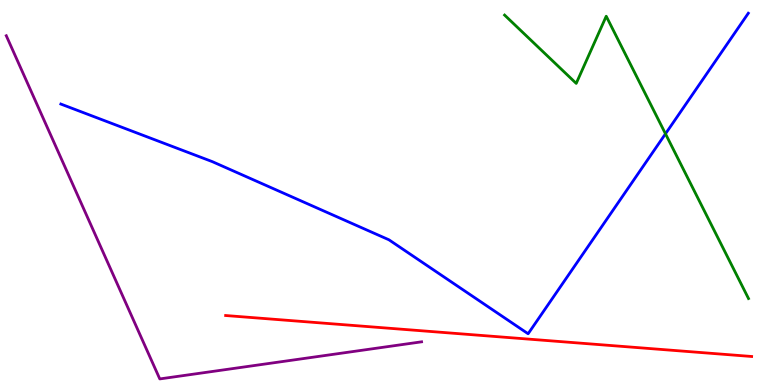[{'lines': ['blue', 'red'], 'intersections': []}, {'lines': ['green', 'red'], 'intersections': []}, {'lines': ['purple', 'red'], 'intersections': []}, {'lines': ['blue', 'green'], 'intersections': [{'x': 8.59, 'y': 6.52}]}, {'lines': ['blue', 'purple'], 'intersections': []}, {'lines': ['green', 'purple'], 'intersections': []}]